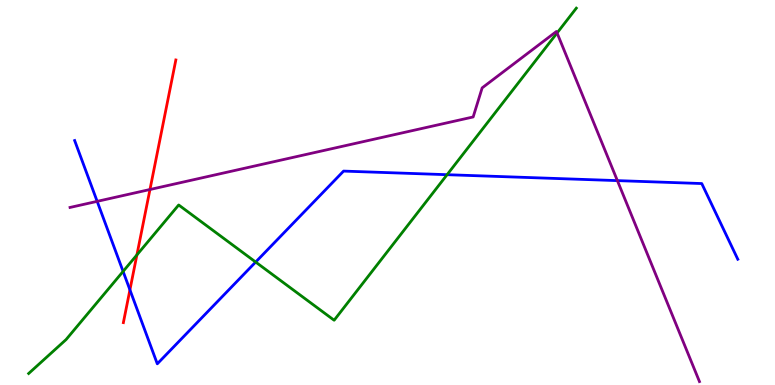[{'lines': ['blue', 'red'], 'intersections': [{'x': 1.68, 'y': 2.47}]}, {'lines': ['green', 'red'], 'intersections': [{'x': 1.77, 'y': 3.38}]}, {'lines': ['purple', 'red'], 'intersections': [{'x': 1.94, 'y': 5.08}]}, {'lines': ['blue', 'green'], 'intersections': [{'x': 1.59, 'y': 2.95}, {'x': 3.3, 'y': 3.19}, {'x': 5.77, 'y': 5.46}]}, {'lines': ['blue', 'purple'], 'intersections': [{'x': 1.25, 'y': 4.77}, {'x': 7.97, 'y': 5.31}]}, {'lines': ['green', 'purple'], 'intersections': [{'x': 7.19, 'y': 9.14}]}]